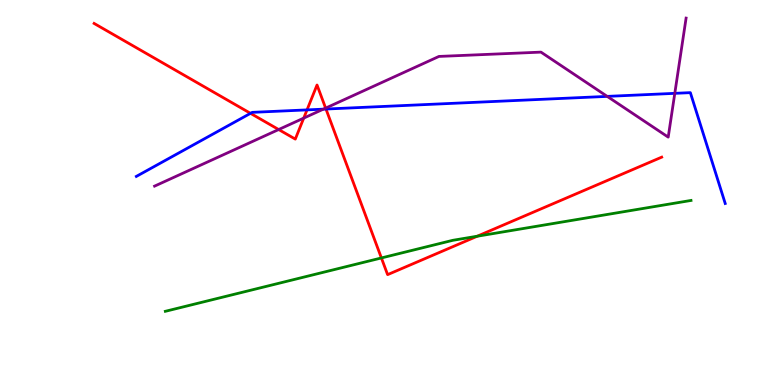[{'lines': ['blue', 'red'], 'intersections': [{'x': 3.23, 'y': 7.06}, {'x': 3.96, 'y': 7.15}, {'x': 4.21, 'y': 7.17}]}, {'lines': ['green', 'red'], 'intersections': [{'x': 4.92, 'y': 3.3}, {'x': 6.16, 'y': 3.86}]}, {'lines': ['purple', 'red'], 'intersections': [{'x': 3.6, 'y': 6.64}, {'x': 3.92, 'y': 6.93}, {'x': 4.2, 'y': 7.19}]}, {'lines': ['blue', 'green'], 'intersections': []}, {'lines': ['blue', 'purple'], 'intersections': [{'x': 4.17, 'y': 7.16}, {'x': 7.84, 'y': 7.5}, {'x': 8.71, 'y': 7.58}]}, {'lines': ['green', 'purple'], 'intersections': []}]